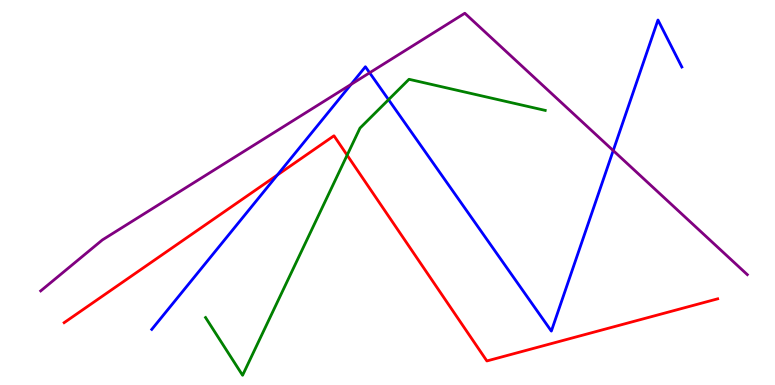[{'lines': ['blue', 'red'], 'intersections': [{'x': 3.58, 'y': 5.45}]}, {'lines': ['green', 'red'], 'intersections': [{'x': 4.48, 'y': 5.97}]}, {'lines': ['purple', 'red'], 'intersections': []}, {'lines': ['blue', 'green'], 'intersections': [{'x': 5.01, 'y': 7.41}]}, {'lines': ['blue', 'purple'], 'intersections': [{'x': 4.53, 'y': 7.81}, {'x': 4.77, 'y': 8.11}, {'x': 7.91, 'y': 6.09}]}, {'lines': ['green', 'purple'], 'intersections': []}]